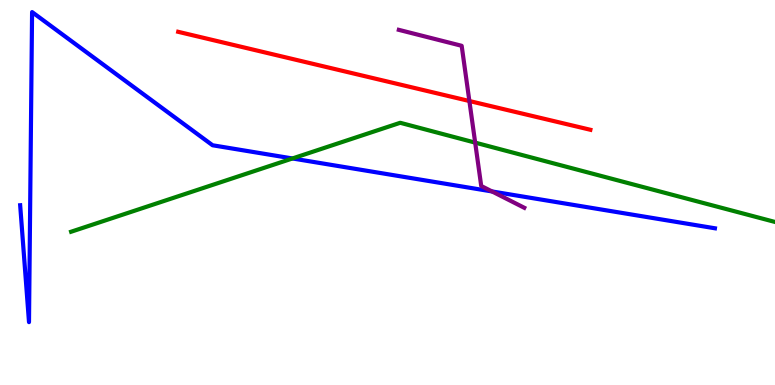[{'lines': ['blue', 'red'], 'intersections': []}, {'lines': ['green', 'red'], 'intersections': []}, {'lines': ['purple', 'red'], 'intersections': [{'x': 6.06, 'y': 7.38}]}, {'lines': ['blue', 'green'], 'intersections': [{'x': 3.77, 'y': 5.88}]}, {'lines': ['blue', 'purple'], 'intersections': [{'x': 6.35, 'y': 5.03}]}, {'lines': ['green', 'purple'], 'intersections': [{'x': 6.13, 'y': 6.3}]}]